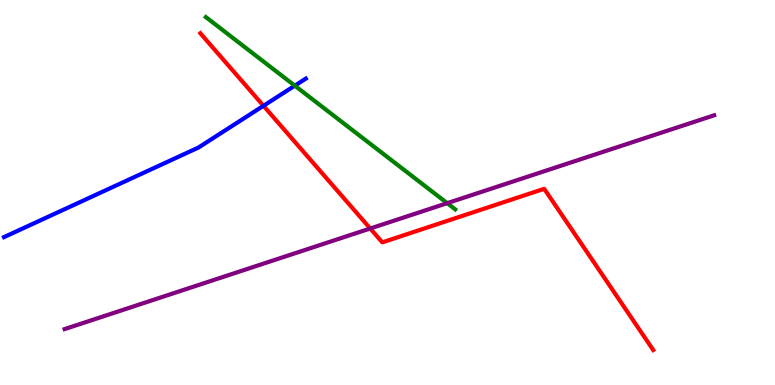[{'lines': ['blue', 'red'], 'intersections': [{'x': 3.4, 'y': 7.25}]}, {'lines': ['green', 'red'], 'intersections': []}, {'lines': ['purple', 'red'], 'intersections': [{'x': 4.78, 'y': 4.06}]}, {'lines': ['blue', 'green'], 'intersections': [{'x': 3.8, 'y': 7.77}]}, {'lines': ['blue', 'purple'], 'intersections': []}, {'lines': ['green', 'purple'], 'intersections': [{'x': 5.77, 'y': 4.72}]}]